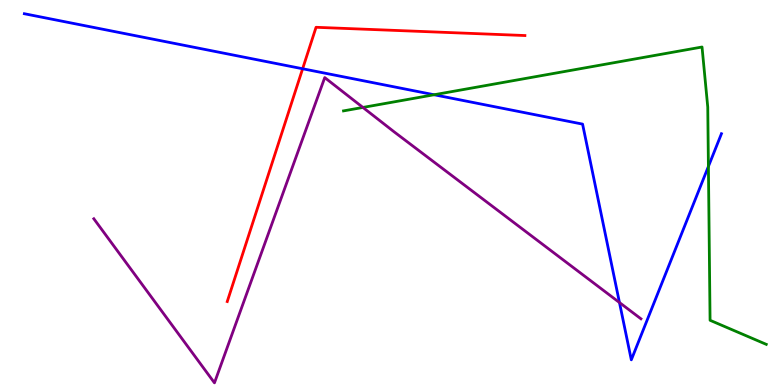[{'lines': ['blue', 'red'], 'intersections': [{'x': 3.9, 'y': 8.21}]}, {'lines': ['green', 'red'], 'intersections': []}, {'lines': ['purple', 'red'], 'intersections': []}, {'lines': ['blue', 'green'], 'intersections': [{'x': 5.6, 'y': 7.54}, {'x': 9.14, 'y': 5.68}]}, {'lines': ['blue', 'purple'], 'intersections': [{'x': 7.99, 'y': 2.14}]}, {'lines': ['green', 'purple'], 'intersections': [{'x': 4.68, 'y': 7.21}]}]